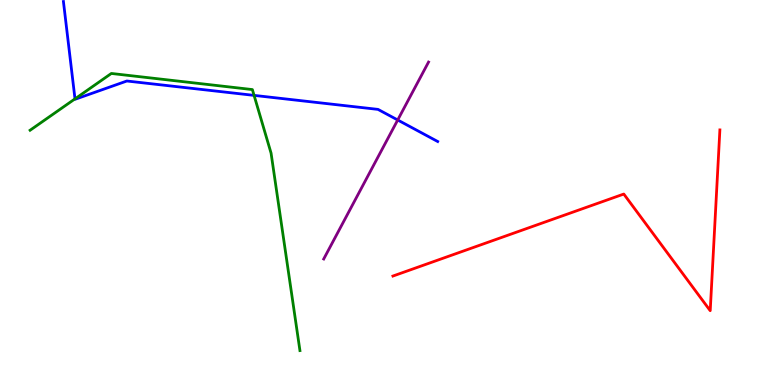[{'lines': ['blue', 'red'], 'intersections': []}, {'lines': ['green', 'red'], 'intersections': []}, {'lines': ['purple', 'red'], 'intersections': []}, {'lines': ['blue', 'green'], 'intersections': [{'x': 0.968, 'y': 7.43}, {'x': 3.28, 'y': 7.52}]}, {'lines': ['blue', 'purple'], 'intersections': [{'x': 5.13, 'y': 6.88}]}, {'lines': ['green', 'purple'], 'intersections': []}]